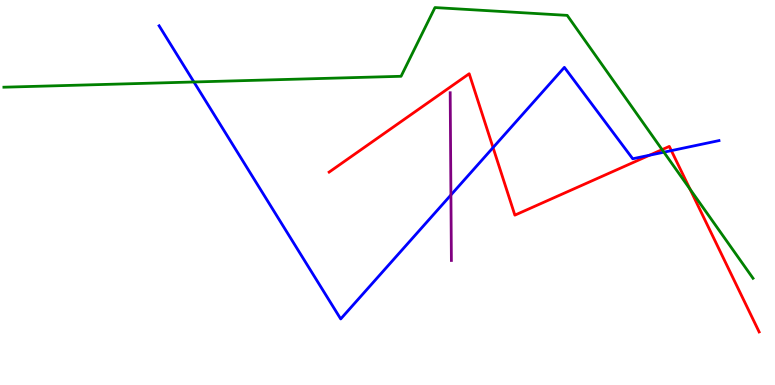[{'lines': ['blue', 'red'], 'intersections': [{'x': 6.36, 'y': 6.17}, {'x': 8.38, 'y': 5.97}, {'x': 8.66, 'y': 6.09}]}, {'lines': ['green', 'red'], 'intersections': [{'x': 8.54, 'y': 6.11}, {'x': 8.9, 'y': 5.09}]}, {'lines': ['purple', 'red'], 'intersections': []}, {'lines': ['blue', 'green'], 'intersections': [{'x': 2.5, 'y': 7.87}, {'x': 8.57, 'y': 6.05}]}, {'lines': ['blue', 'purple'], 'intersections': [{'x': 5.82, 'y': 4.94}]}, {'lines': ['green', 'purple'], 'intersections': []}]